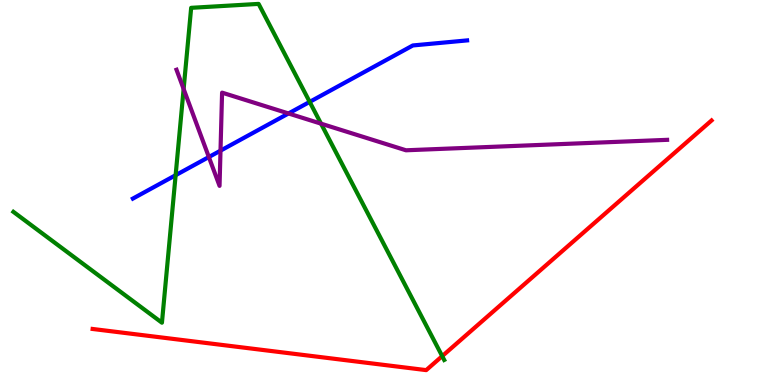[{'lines': ['blue', 'red'], 'intersections': []}, {'lines': ['green', 'red'], 'intersections': [{'x': 5.71, 'y': 0.75}]}, {'lines': ['purple', 'red'], 'intersections': []}, {'lines': ['blue', 'green'], 'intersections': [{'x': 2.27, 'y': 5.45}, {'x': 4.0, 'y': 7.35}]}, {'lines': ['blue', 'purple'], 'intersections': [{'x': 2.69, 'y': 5.92}, {'x': 2.85, 'y': 6.09}, {'x': 3.72, 'y': 7.05}]}, {'lines': ['green', 'purple'], 'intersections': [{'x': 2.37, 'y': 7.69}, {'x': 4.14, 'y': 6.79}]}]